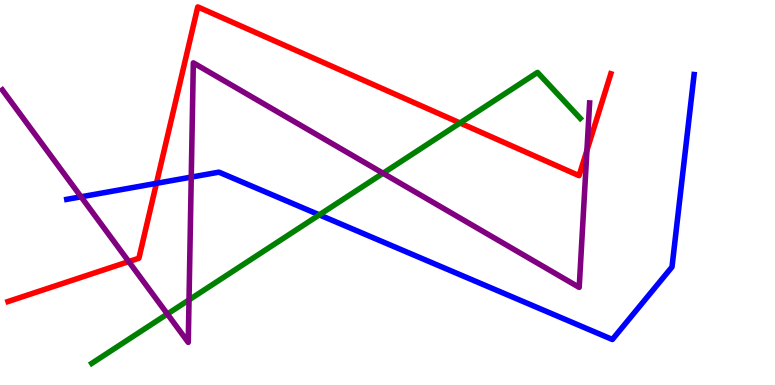[{'lines': ['blue', 'red'], 'intersections': [{'x': 2.02, 'y': 5.24}]}, {'lines': ['green', 'red'], 'intersections': [{'x': 5.94, 'y': 6.81}]}, {'lines': ['purple', 'red'], 'intersections': [{'x': 1.66, 'y': 3.21}, {'x': 7.57, 'y': 6.09}]}, {'lines': ['blue', 'green'], 'intersections': [{'x': 4.12, 'y': 4.42}]}, {'lines': ['blue', 'purple'], 'intersections': [{'x': 1.05, 'y': 4.89}, {'x': 2.47, 'y': 5.4}]}, {'lines': ['green', 'purple'], 'intersections': [{'x': 2.16, 'y': 1.84}, {'x': 2.44, 'y': 2.21}, {'x': 4.94, 'y': 5.5}]}]